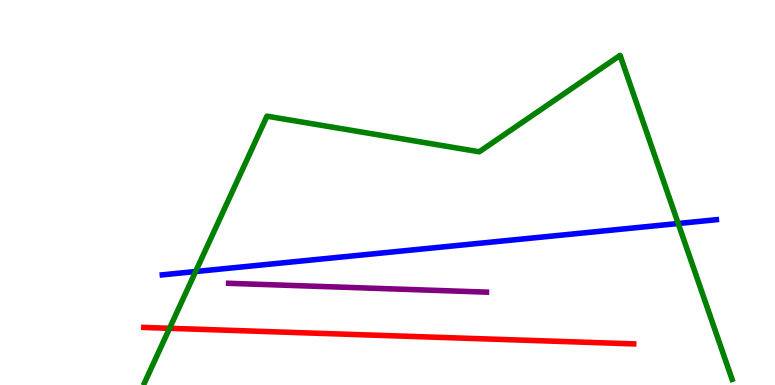[{'lines': ['blue', 'red'], 'intersections': []}, {'lines': ['green', 'red'], 'intersections': [{'x': 2.19, 'y': 1.47}]}, {'lines': ['purple', 'red'], 'intersections': []}, {'lines': ['blue', 'green'], 'intersections': [{'x': 2.52, 'y': 2.95}, {'x': 8.75, 'y': 4.19}]}, {'lines': ['blue', 'purple'], 'intersections': []}, {'lines': ['green', 'purple'], 'intersections': []}]